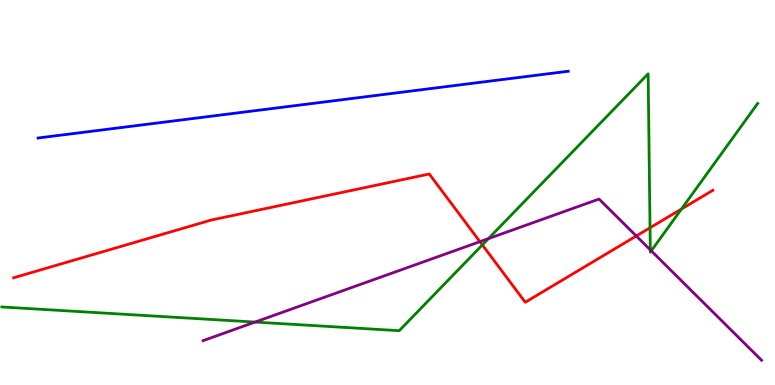[{'lines': ['blue', 'red'], 'intersections': []}, {'lines': ['green', 'red'], 'intersections': [{'x': 6.22, 'y': 3.64}, {'x': 8.39, 'y': 4.08}, {'x': 8.79, 'y': 4.57}]}, {'lines': ['purple', 'red'], 'intersections': [{'x': 6.19, 'y': 3.72}, {'x': 8.21, 'y': 3.87}]}, {'lines': ['blue', 'green'], 'intersections': []}, {'lines': ['blue', 'purple'], 'intersections': []}, {'lines': ['green', 'purple'], 'intersections': [{'x': 3.29, 'y': 1.63}, {'x': 6.3, 'y': 3.8}, {'x': 8.39, 'y': 3.51}, {'x': 8.4, 'y': 3.48}]}]